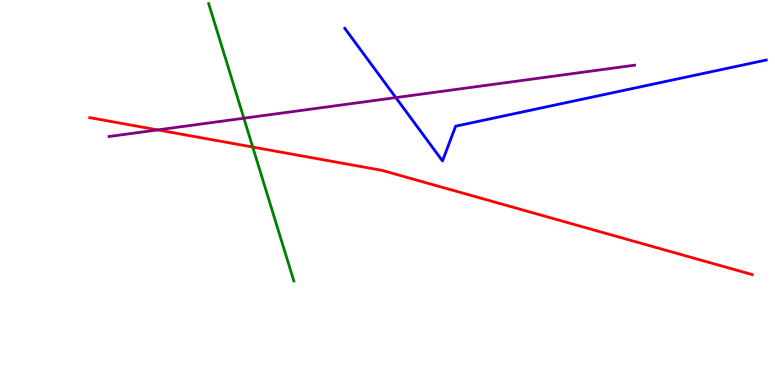[{'lines': ['blue', 'red'], 'intersections': []}, {'lines': ['green', 'red'], 'intersections': [{'x': 3.26, 'y': 6.18}]}, {'lines': ['purple', 'red'], 'intersections': [{'x': 2.03, 'y': 6.63}]}, {'lines': ['blue', 'green'], 'intersections': []}, {'lines': ['blue', 'purple'], 'intersections': [{'x': 5.11, 'y': 7.46}]}, {'lines': ['green', 'purple'], 'intersections': [{'x': 3.15, 'y': 6.93}]}]